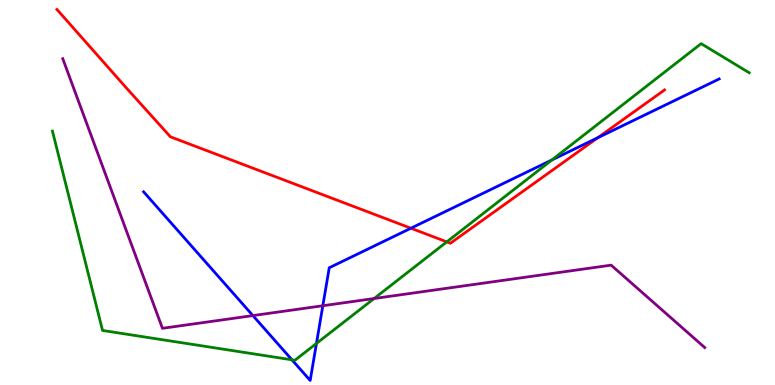[{'lines': ['blue', 'red'], 'intersections': [{'x': 5.3, 'y': 4.07}, {'x': 7.71, 'y': 6.42}]}, {'lines': ['green', 'red'], 'intersections': [{'x': 5.77, 'y': 3.72}]}, {'lines': ['purple', 'red'], 'intersections': []}, {'lines': ['blue', 'green'], 'intersections': [{'x': 3.77, 'y': 0.654}, {'x': 4.08, 'y': 1.08}, {'x': 7.12, 'y': 5.85}]}, {'lines': ['blue', 'purple'], 'intersections': [{'x': 3.26, 'y': 1.8}, {'x': 4.17, 'y': 2.06}]}, {'lines': ['green', 'purple'], 'intersections': [{'x': 4.83, 'y': 2.25}]}]